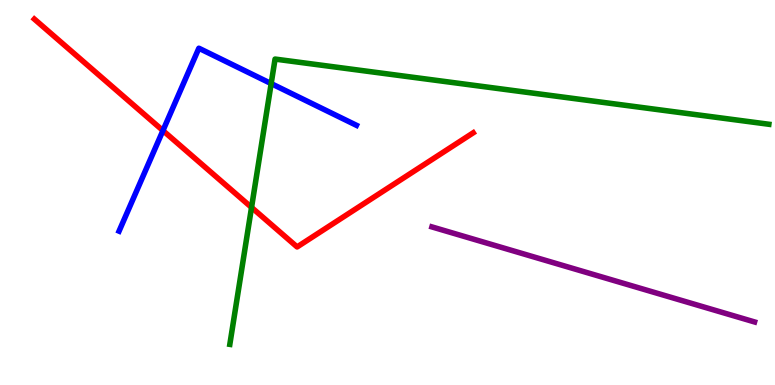[{'lines': ['blue', 'red'], 'intersections': [{'x': 2.1, 'y': 6.61}]}, {'lines': ['green', 'red'], 'intersections': [{'x': 3.25, 'y': 4.61}]}, {'lines': ['purple', 'red'], 'intersections': []}, {'lines': ['blue', 'green'], 'intersections': [{'x': 3.5, 'y': 7.83}]}, {'lines': ['blue', 'purple'], 'intersections': []}, {'lines': ['green', 'purple'], 'intersections': []}]